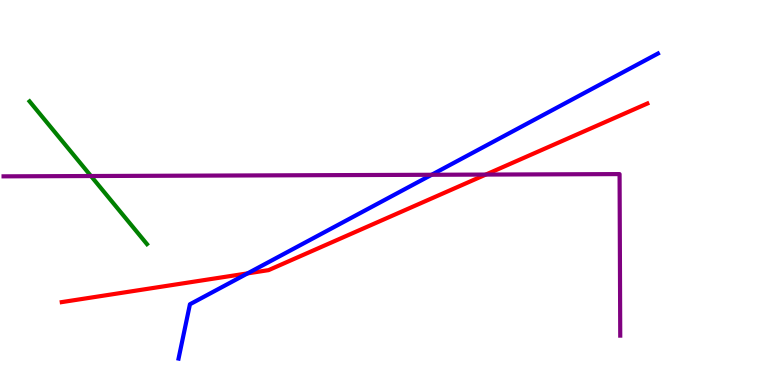[{'lines': ['blue', 'red'], 'intersections': [{'x': 3.19, 'y': 2.9}]}, {'lines': ['green', 'red'], 'intersections': []}, {'lines': ['purple', 'red'], 'intersections': [{'x': 6.27, 'y': 5.47}]}, {'lines': ['blue', 'green'], 'intersections': []}, {'lines': ['blue', 'purple'], 'intersections': [{'x': 5.57, 'y': 5.46}]}, {'lines': ['green', 'purple'], 'intersections': [{'x': 1.17, 'y': 5.43}]}]